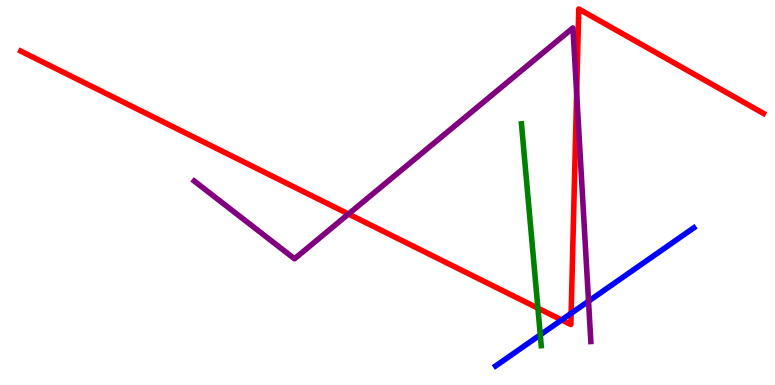[{'lines': ['blue', 'red'], 'intersections': [{'x': 7.25, 'y': 1.69}, {'x': 7.37, 'y': 1.86}]}, {'lines': ['green', 'red'], 'intersections': [{'x': 6.94, 'y': 2.0}]}, {'lines': ['purple', 'red'], 'intersections': [{'x': 4.5, 'y': 4.44}, {'x': 7.44, 'y': 7.58}]}, {'lines': ['blue', 'green'], 'intersections': [{'x': 6.97, 'y': 1.3}]}, {'lines': ['blue', 'purple'], 'intersections': [{'x': 7.59, 'y': 2.18}]}, {'lines': ['green', 'purple'], 'intersections': []}]